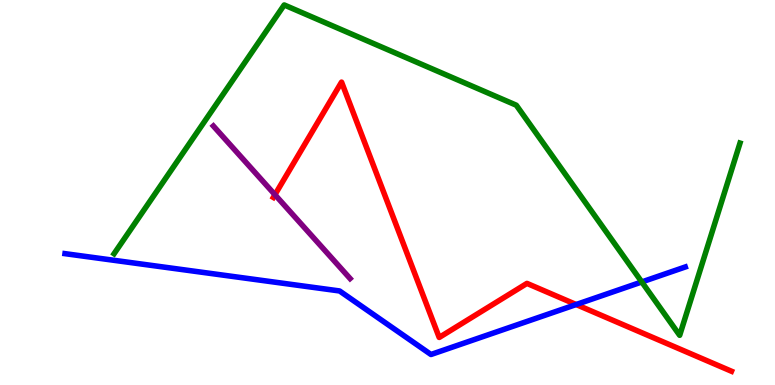[{'lines': ['blue', 'red'], 'intersections': [{'x': 7.43, 'y': 2.09}]}, {'lines': ['green', 'red'], 'intersections': []}, {'lines': ['purple', 'red'], 'intersections': [{'x': 3.55, 'y': 4.94}]}, {'lines': ['blue', 'green'], 'intersections': [{'x': 8.28, 'y': 2.68}]}, {'lines': ['blue', 'purple'], 'intersections': []}, {'lines': ['green', 'purple'], 'intersections': []}]